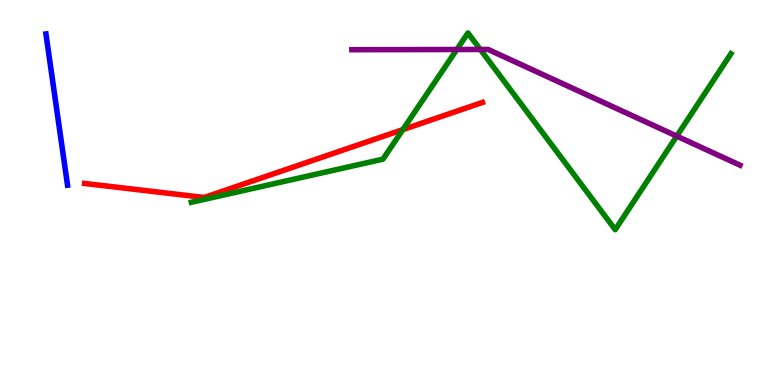[{'lines': ['blue', 'red'], 'intersections': []}, {'lines': ['green', 'red'], 'intersections': [{'x': 5.2, 'y': 6.63}]}, {'lines': ['purple', 'red'], 'intersections': []}, {'lines': ['blue', 'green'], 'intersections': []}, {'lines': ['blue', 'purple'], 'intersections': []}, {'lines': ['green', 'purple'], 'intersections': [{'x': 5.89, 'y': 8.71}, {'x': 6.2, 'y': 8.72}, {'x': 8.73, 'y': 6.46}]}]